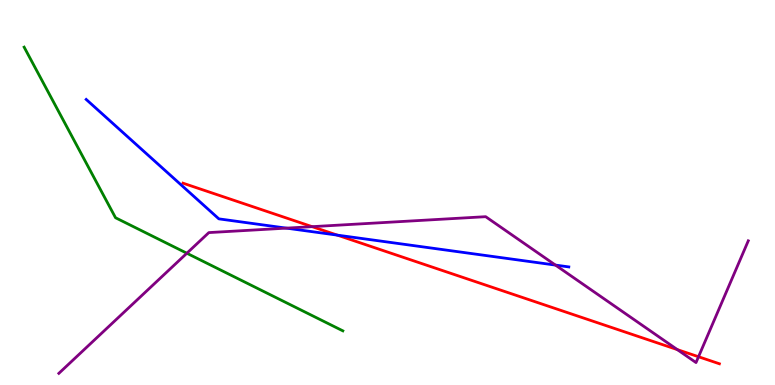[{'lines': ['blue', 'red'], 'intersections': [{'x': 4.35, 'y': 3.89}]}, {'lines': ['green', 'red'], 'intersections': []}, {'lines': ['purple', 'red'], 'intersections': [{'x': 4.03, 'y': 4.11}, {'x': 8.74, 'y': 0.919}, {'x': 9.01, 'y': 0.734}]}, {'lines': ['blue', 'green'], 'intersections': []}, {'lines': ['blue', 'purple'], 'intersections': [{'x': 3.7, 'y': 4.07}, {'x': 7.17, 'y': 3.11}]}, {'lines': ['green', 'purple'], 'intersections': [{'x': 2.41, 'y': 3.42}]}]